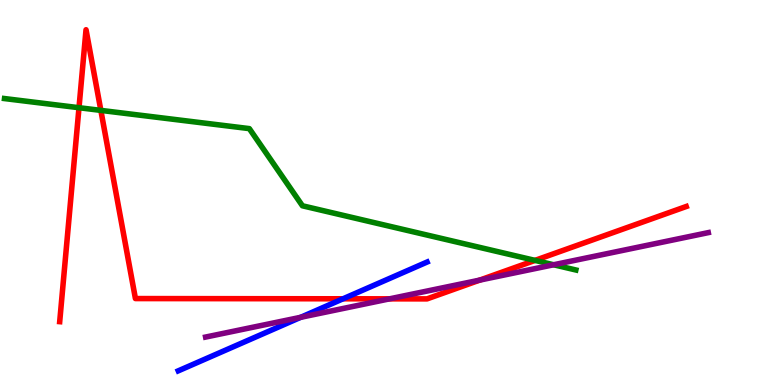[{'lines': ['blue', 'red'], 'intersections': [{'x': 4.43, 'y': 2.24}]}, {'lines': ['green', 'red'], 'intersections': [{'x': 1.02, 'y': 7.2}, {'x': 1.3, 'y': 7.13}, {'x': 6.9, 'y': 3.24}]}, {'lines': ['purple', 'red'], 'intersections': [{'x': 5.03, 'y': 2.24}, {'x': 6.19, 'y': 2.72}]}, {'lines': ['blue', 'green'], 'intersections': []}, {'lines': ['blue', 'purple'], 'intersections': [{'x': 3.88, 'y': 1.76}]}, {'lines': ['green', 'purple'], 'intersections': [{'x': 7.14, 'y': 3.12}]}]